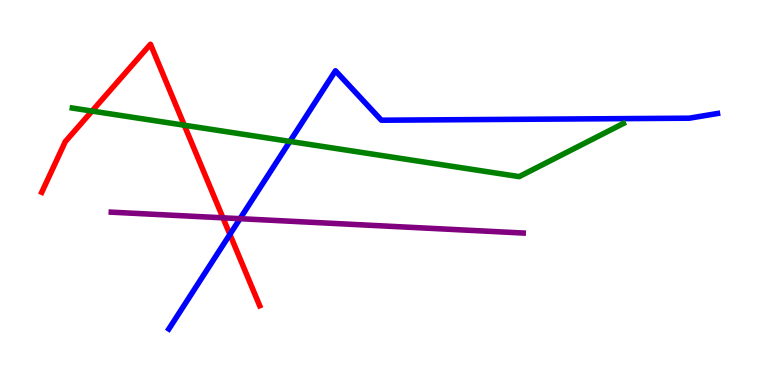[{'lines': ['blue', 'red'], 'intersections': [{'x': 2.97, 'y': 3.91}]}, {'lines': ['green', 'red'], 'intersections': [{'x': 1.19, 'y': 7.12}, {'x': 2.38, 'y': 6.75}]}, {'lines': ['purple', 'red'], 'intersections': [{'x': 2.88, 'y': 4.34}]}, {'lines': ['blue', 'green'], 'intersections': [{'x': 3.74, 'y': 6.33}]}, {'lines': ['blue', 'purple'], 'intersections': [{'x': 3.1, 'y': 4.32}]}, {'lines': ['green', 'purple'], 'intersections': []}]